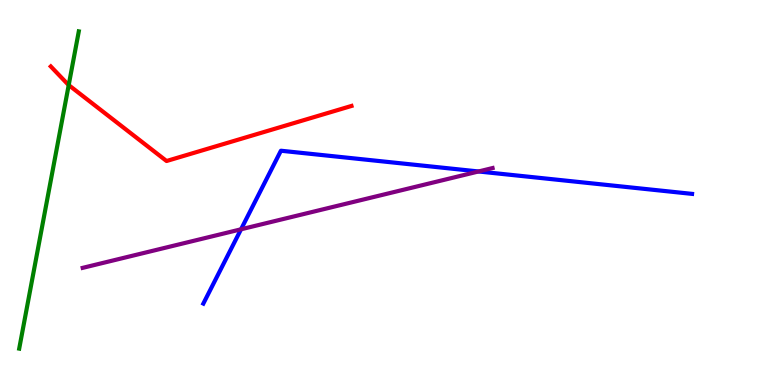[{'lines': ['blue', 'red'], 'intersections': []}, {'lines': ['green', 'red'], 'intersections': [{'x': 0.887, 'y': 7.79}]}, {'lines': ['purple', 'red'], 'intersections': []}, {'lines': ['blue', 'green'], 'intersections': []}, {'lines': ['blue', 'purple'], 'intersections': [{'x': 3.11, 'y': 4.04}, {'x': 6.17, 'y': 5.55}]}, {'lines': ['green', 'purple'], 'intersections': []}]